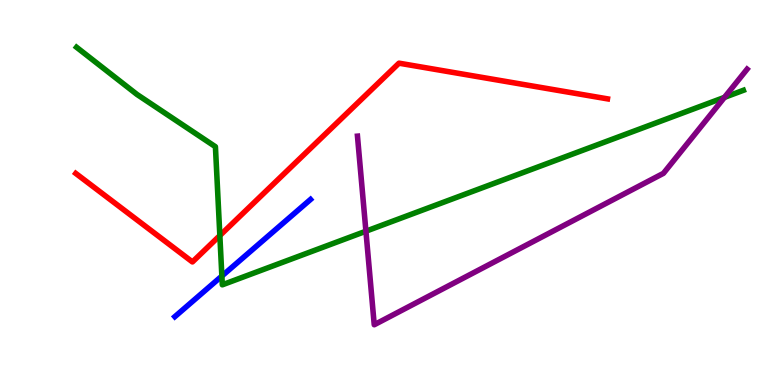[{'lines': ['blue', 'red'], 'intersections': []}, {'lines': ['green', 'red'], 'intersections': [{'x': 2.84, 'y': 3.88}]}, {'lines': ['purple', 'red'], 'intersections': []}, {'lines': ['blue', 'green'], 'intersections': [{'x': 2.86, 'y': 2.83}]}, {'lines': ['blue', 'purple'], 'intersections': []}, {'lines': ['green', 'purple'], 'intersections': [{'x': 4.72, 'y': 3.99}, {'x': 9.35, 'y': 7.47}]}]